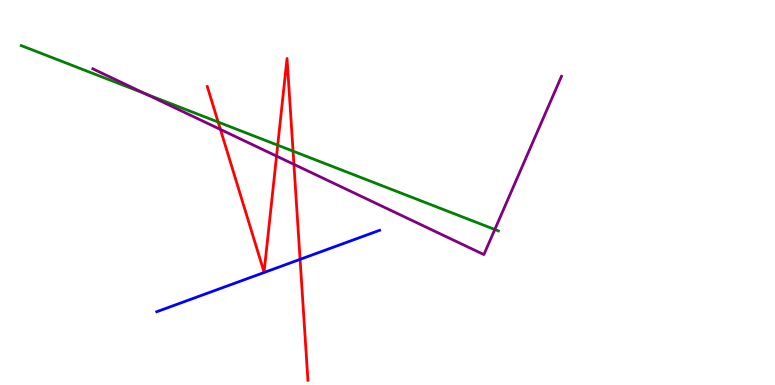[{'lines': ['blue', 'red'], 'intersections': [{'x': 3.87, 'y': 3.26}]}, {'lines': ['green', 'red'], 'intersections': [{'x': 2.82, 'y': 6.83}, {'x': 3.58, 'y': 6.23}, {'x': 3.78, 'y': 6.07}]}, {'lines': ['purple', 'red'], 'intersections': [{'x': 2.84, 'y': 6.64}, {'x': 3.57, 'y': 5.95}, {'x': 3.79, 'y': 5.73}]}, {'lines': ['blue', 'green'], 'intersections': []}, {'lines': ['blue', 'purple'], 'intersections': []}, {'lines': ['green', 'purple'], 'intersections': [{'x': 1.88, 'y': 7.56}, {'x': 6.38, 'y': 4.04}]}]